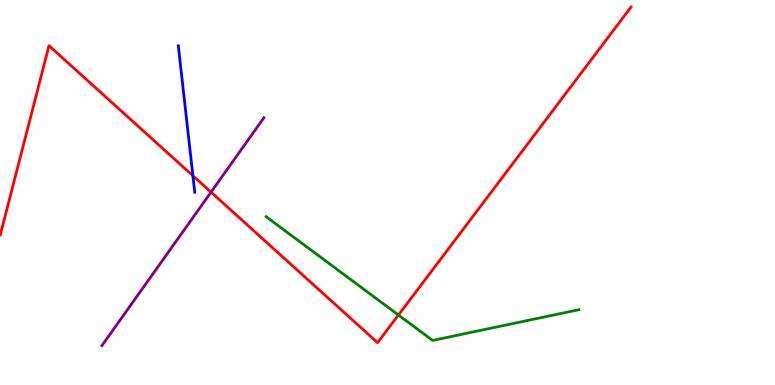[{'lines': ['blue', 'red'], 'intersections': [{'x': 2.49, 'y': 5.44}]}, {'lines': ['green', 'red'], 'intersections': [{'x': 5.14, 'y': 1.82}]}, {'lines': ['purple', 'red'], 'intersections': [{'x': 2.72, 'y': 5.01}]}, {'lines': ['blue', 'green'], 'intersections': []}, {'lines': ['blue', 'purple'], 'intersections': []}, {'lines': ['green', 'purple'], 'intersections': []}]